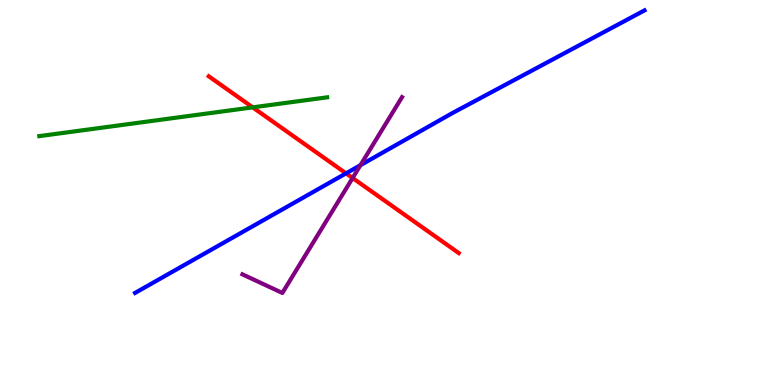[{'lines': ['blue', 'red'], 'intersections': [{'x': 4.46, 'y': 5.5}]}, {'lines': ['green', 'red'], 'intersections': [{'x': 3.26, 'y': 7.21}]}, {'lines': ['purple', 'red'], 'intersections': [{'x': 4.55, 'y': 5.38}]}, {'lines': ['blue', 'green'], 'intersections': []}, {'lines': ['blue', 'purple'], 'intersections': [{'x': 4.65, 'y': 5.71}]}, {'lines': ['green', 'purple'], 'intersections': []}]